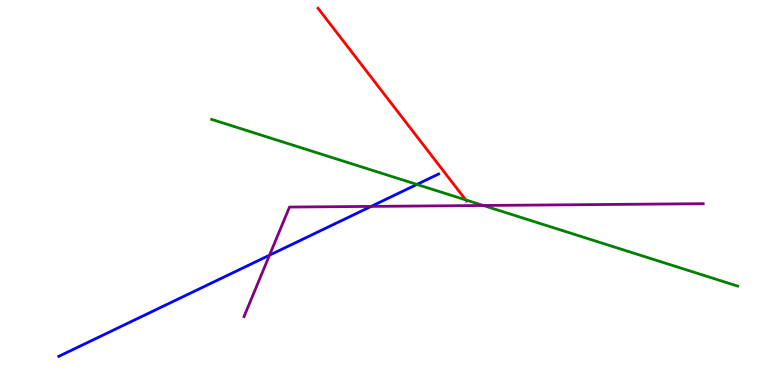[{'lines': ['blue', 'red'], 'intersections': []}, {'lines': ['green', 'red'], 'intersections': [{'x': 6.01, 'y': 4.81}]}, {'lines': ['purple', 'red'], 'intersections': []}, {'lines': ['blue', 'green'], 'intersections': [{'x': 5.38, 'y': 5.21}]}, {'lines': ['blue', 'purple'], 'intersections': [{'x': 3.48, 'y': 3.37}, {'x': 4.79, 'y': 4.64}]}, {'lines': ['green', 'purple'], 'intersections': [{'x': 6.24, 'y': 4.66}]}]